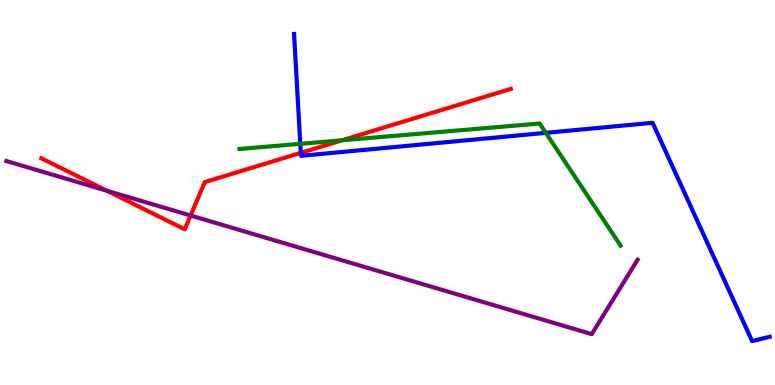[{'lines': ['blue', 'red'], 'intersections': [{'x': 3.88, 'y': 6.03}]}, {'lines': ['green', 'red'], 'intersections': [{'x': 4.41, 'y': 6.36}]}, {'lines': ['purple', 'red'], 'intersections': [{'x': 1.38, 'y': 5.04}, {'x': 2.46, 'y': 4.4}]}, {'lines': ['blue', 'green'], 'intersections': [{'x': 3.87, 'y': 6.26}, {'x': 7.04, 'y': 6.55}]}, {'lines': ['blue', 'purple'], 'intersections': []}, {'lines': ['green', 'purple'], 'intersections': []}]